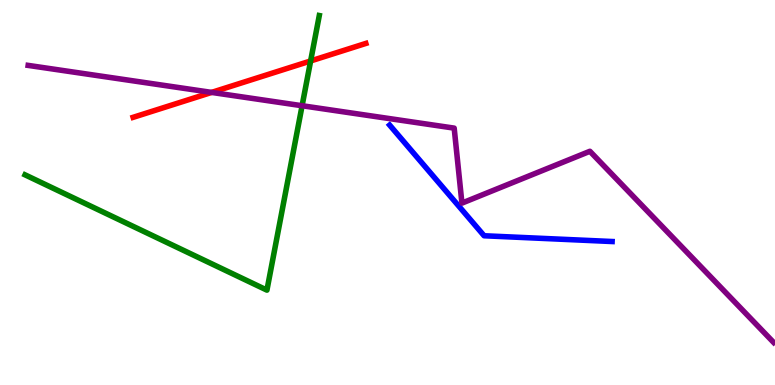[{'lines': ['blue', 'red'], 'intersections': []}, {'lines': ['green', 'red'], 'intersections': [{'x': 4.01, 'y': 8.42}]}, {'lines': ['purple', 'red'], 'intersections': [{'x': 2.73, 'y': 7.6}]}, {'lines': ['blue', 'green'], 'intersections': []}, {'lines': ['blue', 'purple'], 'intersections': []}, {'lines': ['green', 'purple'], 'intersections': [{'x': 3.9, 'y': 7.25}]}]